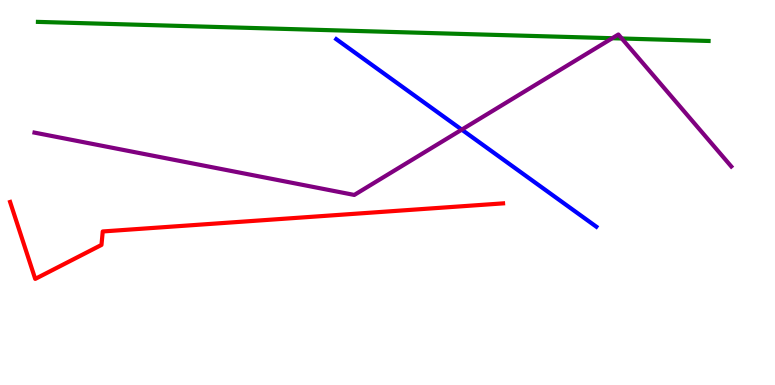[{'lines': ['blue', 'red'], 'intersections': []}, {'lines': ['green', 'red'], 'intersections': []}, {'lines': ['purple', 'red'], 'intersections': []}, {'lines': ['blue', 'green'], 'intersections': []}, {'lines': ['blue', 'purple'], 'intersections': [{'x': 5.96, 'y': 6.63}]}, {'lines': ['green', 'purple'], 'intersections': [{'x': 7.9, 'y': 9.01}, {'x': 8.02, 'y': 9.0}]}]